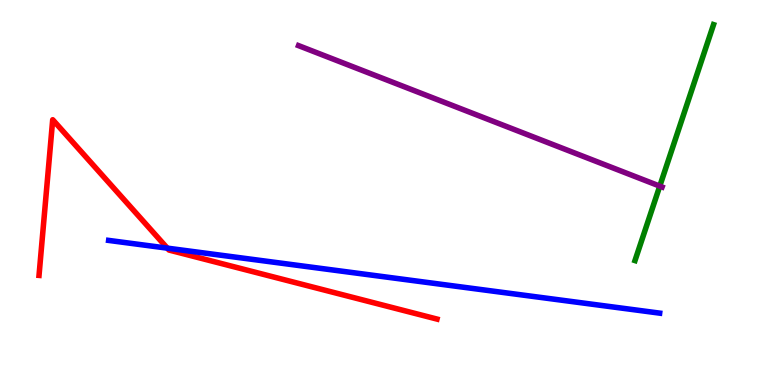[{'lines': ['blue', 'red'], 'intersections': [{'x': 2.16, 'y': 3.55}]}, {'lines': ['green', 'red'], 'intersections': []}, {'lines': ['purple', 'red'], 'intersections': []}, {'lines': ['blue', 'green'], 'intersections': []}, {'lines': ['blue', 'purple'], 'intersections': []}, {'lines': ['green', 'purple'], 'intersections': [{'x': 8.51, 'y': 5.17}]}]